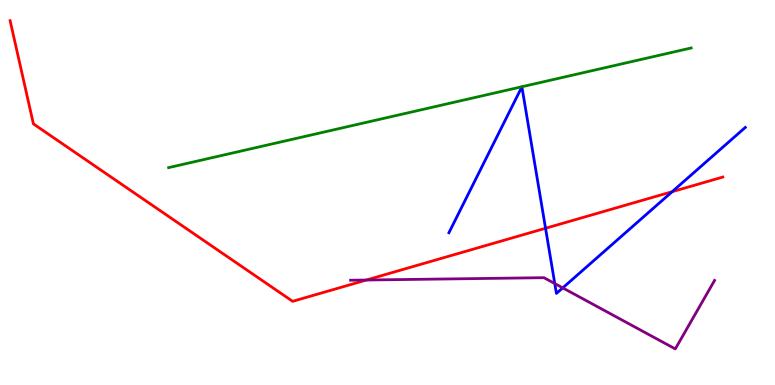[{'lines': ['blue', 'red'], 'intersections': [{'x': 7.04, 'y': 4.07}, {'x': 8.67, 'y': 5.02}]}, {'lines': ['green', 'red'], 'intersections': []}, {'lines': ['purple', 'red'], 'intersections': [{'x': 4.73, 'y': 2.73}]}, {'lines': ['blue', 'green'], 'intersections': []}, {'lines': ['blue', 'purple'], 'intersections': [{'x': 7.16, 'y': 2.63}, {'x': 7.26, 'y': 2.52}]}, {'lines': ['green', 'purple'], 'intersections': []}]